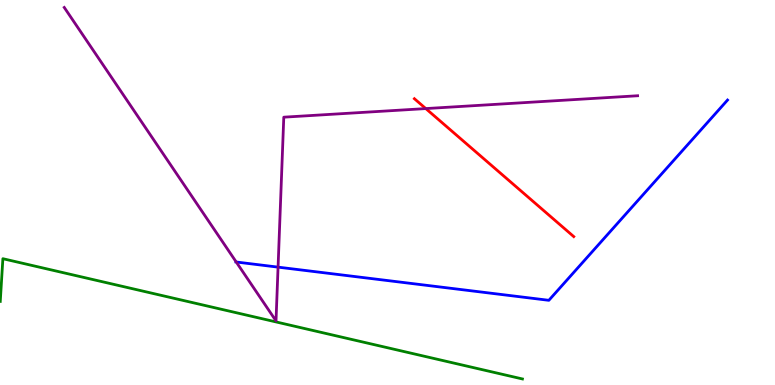[{'lines': ['blue', 'red'], 'intersections': []}, {'lines': ['green', 'red'], 'intersections': []}, {'lines': ['purple', 'red'], 'intersections': [{'x': 5.49, 'y': 7.18}]}, {'lines': ['blue', 'green'], 'intersections': []}, {'lines': ['blue', 'purple'], 'intersections': [{'x': 3.05, 'y': 3.19}, {'x': 3.59, 'y': 3.06}]}, {'lines': ['green', 'purple'], 'intersections': []}]